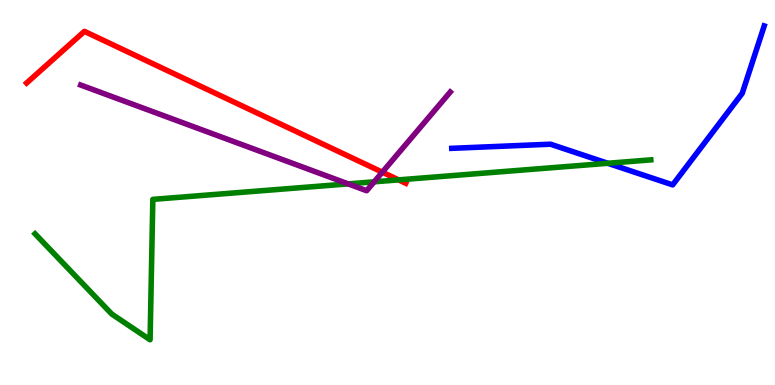[{'lines': ['blue', 'red'], 'intersections': []}, {'lines': ['green', 'red'], 'intersections': [{'x': 5.14, 'y': 5.33}]}, {'lines': ['purple', 'red'], 'intersections': [{'x': 4.93, 'y': 5.53}]}, {'lines': ['blue', 'green'], 'intersections': [{'x': 7.84, 'y': 5.76}]}, {'lines': ['blue', 'purple'], 'intersections': []}, {'lines': ['green', 'purple'], 'intersections': [{'x': 4.49, 'y': 5.22}, {'x': 4.83, 'y': 5.28}]}]